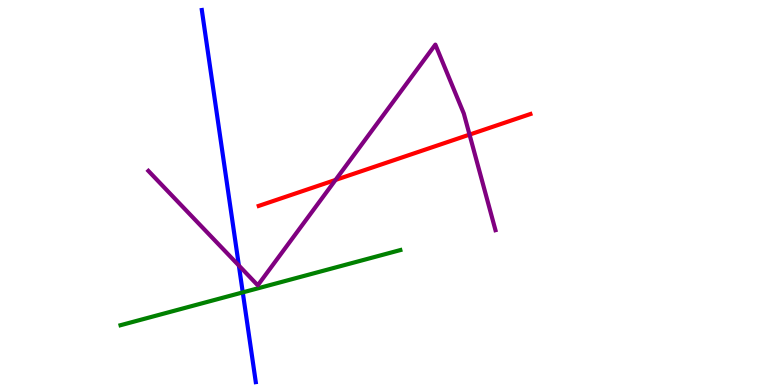[{'lines': ['blue', 'red'], 'intersections': []}, {'lines': ['green', 'red'], 'intersections': []}, {'lines': ['purple', 'red'], 'intersections': [{'x': 4.33, 'y': 5.33}, {'x': 6.06, 'y': 6.5}]}, {'lines': ['blue', 'green'], 'intersections': [{'x': 3.13, 'y': 2.41}]}, {'lines': ['blue', 'purple'], 'intersections': [{'x': 3.08, 'y': 3.1}]}, {'lines': ['green', 'purple'], 'intersections': []}]